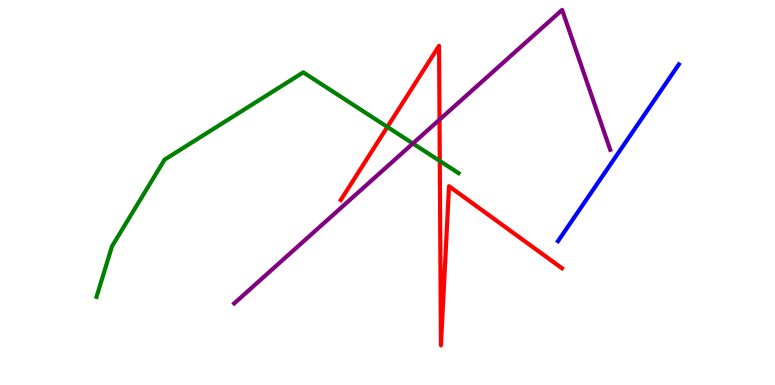[{'lines': ['blue', 'red'], 'intersections': []}, {'lines': ['green', 'red'], 'intersections': [{'x': 5.0, 'y': 6.7}, {'x': 5.67, 'y': 5.82}]}, {'lines': ['purple', 'red'], 'intersections': [{'x': 5.67, 'y': 6.89}]}, {'lines': ['blue', 'green'], 'intersections': []}, {'lines': ['blue', 'purple'], 'intersections': []}, {'lines': ['green', 'purple'], 'intersections': [{'x': 5.33, 'y': 6.27}]}]